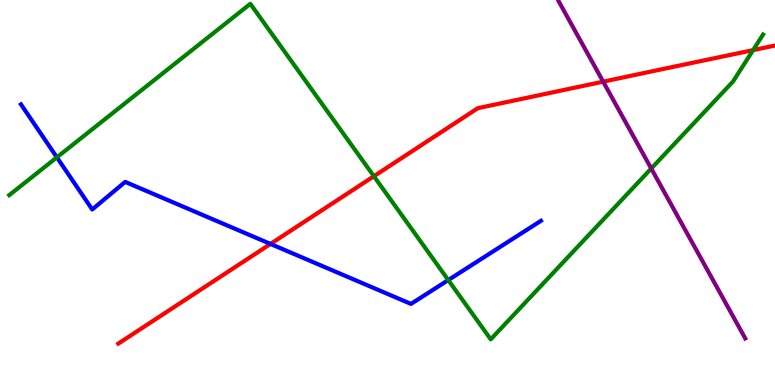[{'lines': ['blue', 'red'], 'intersections': [{'x': 3.49, 'y': 3.66}]}, {'lines': ['green', 'red'], 'intersections': [{'x': 4.82, 'y': 5.42}, {'x': 9.72, 'y': 8.7}]}, {'lines': ['purple', 'red'], 'intersections': [{'x': 7.78, 'y': 7.88}]}, {'lines': ['blue', 'green'], 'intersections': [{'x': 0.734, 'y': 5.91}, {'x': 5.78, 'y': 2.73}]}, {'lines': ['blue', 'purple'], 'intersections': []}, {'lines': ['green', 'purple'], 'intersections': [{'x': 8.4, 'y': 5.62}]}]